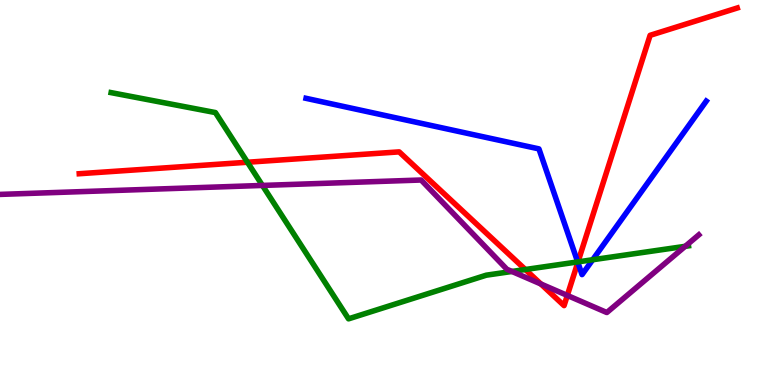[{'lines': ['blue', 'red'], 'intersections': [{'x': 7.46, 'y': 3.18}]}, {'lines': ['green', 'red'], 'intersections': [{'x': 3.19, 'y': 5.79}, {'x': 6.78, 'y': 3.0}, {'x': 7.46, 'y': 3.2}]}, {'lines': ['purple', 'red'], 'intersections': [{'x': 6.98, 'y': 2.62}, {'x': 7.32, 'y': 2.33}]}, {'lines': ['blue', 'green'], 'intersections': [{'x': 7.45, 'y': 3.2}, {'x': 7.65, 'y': 3.25}]}, {'lines': ['blue', 'purple'], 'intersections': []}, {'lines': ['green', 'purple'], 'intersections': [{'x': 3.39, 'y': 5.18}, {'x': 6.61, 'y': 2.95}, {'x': 8.84, 'y': 3.6}]}]